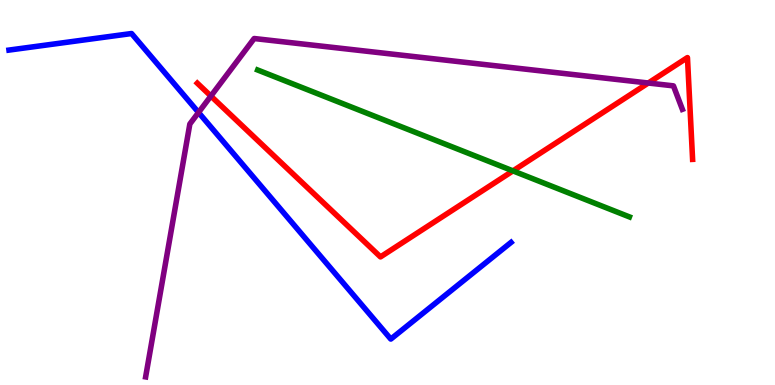[{'lines': ['blue', 'red'], 'intersections': []}, {'lines': ['green', 'red'], 'intersections': [{'x': 6.62, 'y': 5.56}]}, {'lines': ['purple', 'red'], 'intersections': [{'x': 2.72, 'y': 7.51}, {'x': 8.37, 'y': 7.84}]}, {'lines': ['blue', 'green'], 'intersections': []}, {'lines': ['blue', 'purple'], 'intersections': [{'x': 2.56, 'y': 7.08}]}, {'lines': ['green', 'purple'], 'intersections': []}]